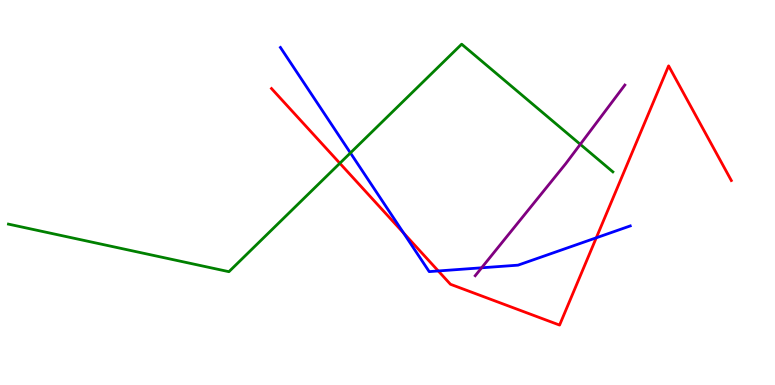[{'lines': ['blue', 'red'], 'intersections': [{'x': 5.21, 'y': 3.95}, {'x': 5.66, 'y': 2.96}, {'x': 7.69, 'y': 3.82}]}, {'lines': ['green', 'red'], 'intersections': [{'x': 4.38, 'y': 5.76}]}, {'lines': ['purple', 'red'], 'intersections': []}, {'lines': ['blue', 'green'], 'intersections': [{'x': 4.52, 'y': 6.03}]}, {'lines': ['blue', 'purple'], 'intersections': [{'x': 6.21, 'y': 3.04}]}, {'lines': ['green', 'purple'], 'intersections': [{'x': 7.49, 'y': 6.25}]}]